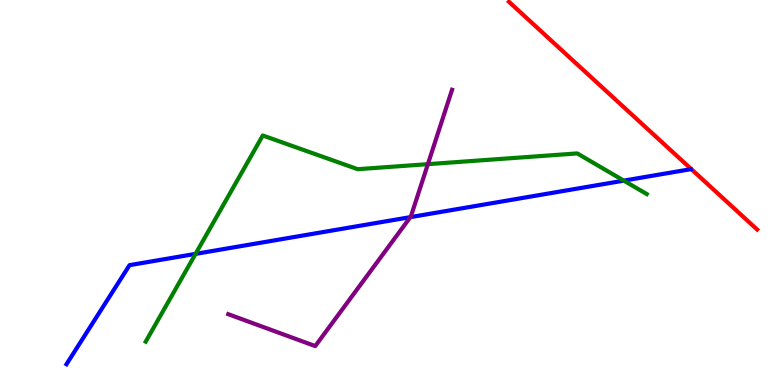[{'lines': ['blue', 'red'], 'intersections': []}, {'lines': ['green', 'red'], 'intersections': []}, {'lines': ['purple', 'red'], 'intersections': []}, {'lines': ['blue', 'green'], 'intersections': [{'x': 2.52, 'y': 3.41}, {'x': 8.05, 'y': 5.31}]}, {'lines': ['blue', 'purple'], 'intersections': [{'x': 5.29, 'y': 4.36}]}, {'lines': ['green', 'purple'], 'intersections': [{'x': 5.52, 'y': 5.74}]}]